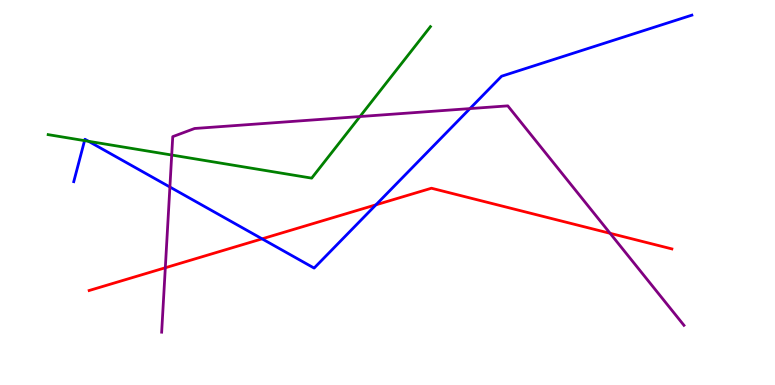[{'lines': ['blue', 'red'], 'intersections': [{'x': 3.38, 'y': 3.8}, {'x': 4.85, 'y': 4.68}]}, {'lines': ['green', 'red'], 'intersections': []}, {'lines': ['purple', 'red'], 'intersections': [{'x': 2.13, 'y': 3.05}, {'x': 7.87, 'y': 3.94}]}, {'lines': ['blue', 'green'], 'intersections': [{'x': 1.09, 'y': 6.35}, {'x': 1.14, 'y': 6.33}]}, {'lines': ['blue', 'purple'], 'intersections': [{'x': 2.19, 'y': 5.14}, {'x': 6.06, 'y': 7.18}]}, {'lines': ['green', 'purple'], 'intersections': [{'x': 2.22, 'y': 5.97}, {'x': 4.64, 'y': 6.97}]}]